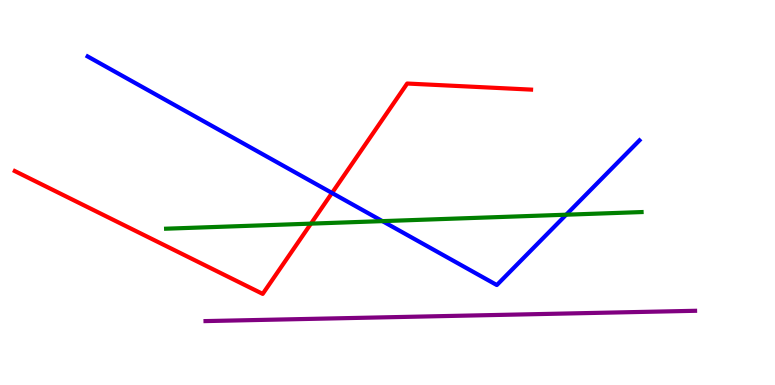[{'lines': ['blue', 'red'], 'intersections': [{'x': 4.28, 'y': 4.99}]}, {'lines': ['green', 'red'], 'intersections': [{'x': 4.01, 'y': 4.19}]}, {'lines': ['purple', 'red'], 'intersections': []}, {'lines': ['blue', 'green'], 'intersections': [{'x': 4.93, 'y': 4.26}, {'x': 7.31, 'y': 4.42}]}, {'lines': ['blue', 'purple'], 'intersections': []}, {'lines': ['green', 'purple'], 'intersections': []}]